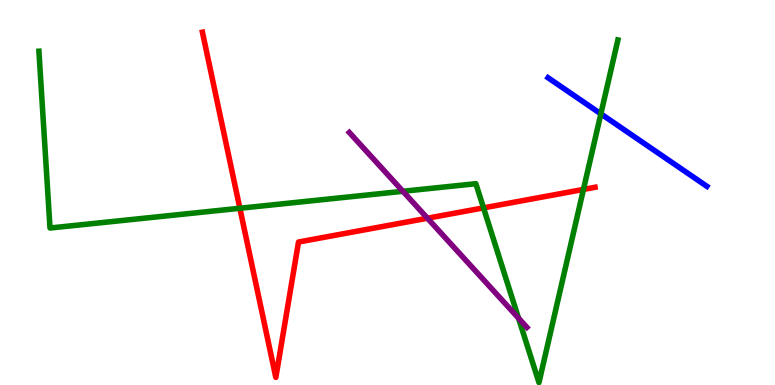[{'lines': ['blue', 'red'], 'intersections': []}, {'lines': ['green', 'red'], 'intersections': [{'x': 3.1, 'y': 4.59}, {'x': 6.24, 'y': 4.6}, {'x': 7.53, 'y': 5.08}]}, {'lines': ['purple', 'red'], 'intersections': [{'x': 5.52, 'y': 4.33}]}, {'lines': ['blue', 'green'], 'intersections': [{'x': 7.75, 'y': 7.04}]}, {'lines': ['blue', 'purple'], 'intersections': []}, {'lines': ['green', 'purple'], 'intersections': [{'x': 5.2, 'y': 5.03}, {'x': 6.69, 'y': 1.74}]}]